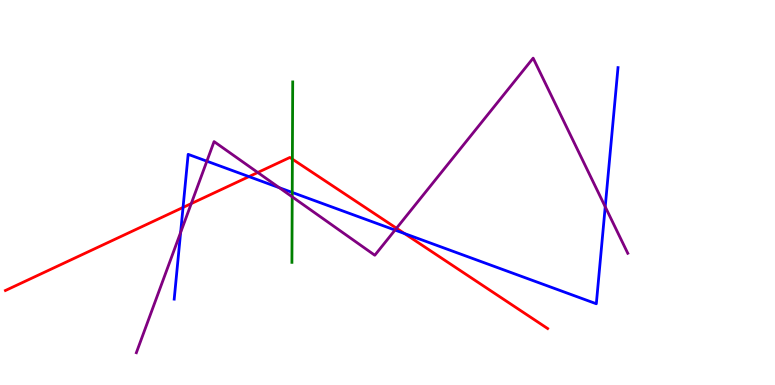[{'lines': ['blue', 'red'], 'intersections': [{'x': 2.36, 'y': 4.61}, {'x': 3.21, 'y': 5.41}, {'x': 5.22, 'y': 3.93}]}, {'lines': ['green', 'red'], 'intersections': [{'x': 3.77, 'y': 5.87}]}, {'lines': ['purple', 'red'], 'intersections': [{'x': 2.47, 'y': 4.71}, {'x': 3.33, 'y': 5.52}, {'x': 5.12, 'y': 4.07}]}, {'lines': ['blue', 'green'], 'intersections': [{'x': 3.77, 'y': 5.0}]}, {'lines': ['blue', 'purple'], 'intersections': [{'x': 2.33, 'y': 3.96}, {'x': 2.67, 'y': 5.81}, {'x': 3.6, 'y': 5.12}, {'x': 5.1, 'y': 4.02}, {'x': 7.81, 'y': 4.63}]}, {'lines': ['green', 'purple'], 'intersections': [{'x': 3.77, 'y': 4.89}]}]